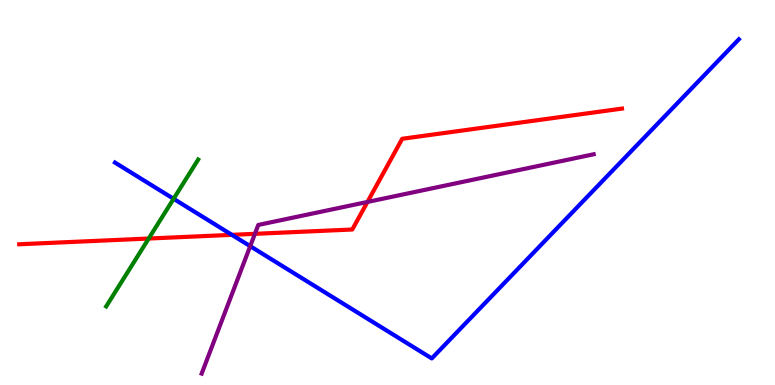[{'lines': ['blue', 'red'], 'intersections': [{'x': 2.99, 'y': 3.9}]}, {'lines': ['green', 'red'], 'intersections': [{'x': 1.92, 'y': 3.8}]}, {'lines': ['purple', 'red'], 'intersections': [{'x': 3.29, 'y': 3.93}, {'x': 4.74, 'y': 4.75}]}, {'lines': ['blue', 'green'], 'intersections': [{'x': 2.24, 'y': 4.84}]}, {'lines': ['blue', 'purple'], 'intersections': [{'x': 3.23, 'y': 3.61}]}, {'lines': ['green', 'purple'], 'intersections': []}]